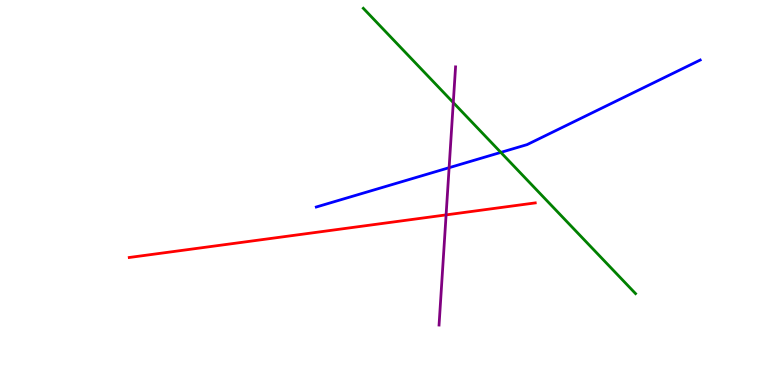[{'lines': ['blue', 'red'], 'intersections': []}, {'lines': ['green', 'red'], 'intersections': []}, {'lines': ['purple', 'red'], 'intersections': [{'x': 5.76, 'y': 4.42}]}, {'lines': ['blue', 'green'], 'intersections': [{'x': 6.46, 'y': 6.04}]}, {'lines': ['blue', 'purple'], 'intersections': [{'x': 5.8, 'y': 5.64}]}, {'lines': ['green', 'purple'], 'intersections': [{'x': 5.85, 'y': 7.34}]}]